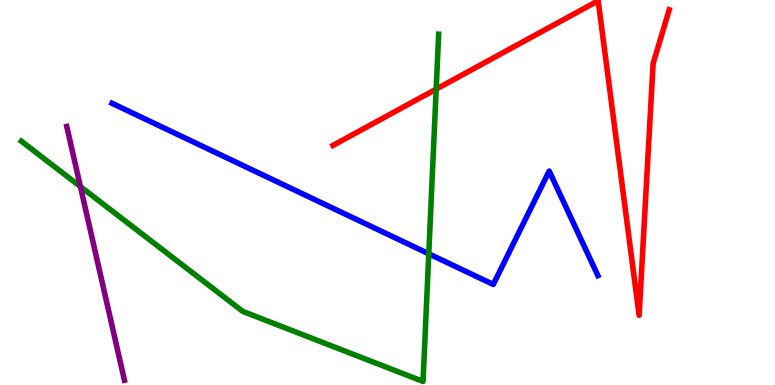[{'lines': ['blue', 'red'], 'intersections': []}, {'lines': ['green', 'red'], 'intersections': [{'x': 5.63, 'y': 7.68}]}, {'lines': ['purple', 'red'], 'intersections': []}, {'lines': ['blue', 'green'], 'intersections': [{'x': 5.53, 'y': 3.41}]}, {'lines': ['blue', 'purple'], 'intersections': []}, {'lines': ['green', 'purple'], 'intersections': [{'x': 1.04, 'y': 5.15}]}]